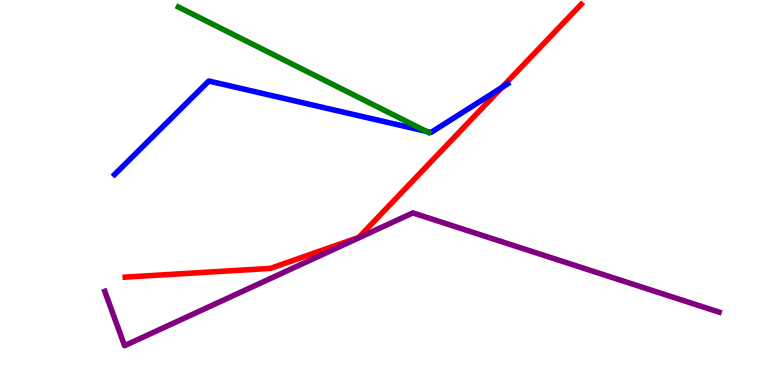[{'lines': ['blue', 'red'], 'intersections': [{'x': 6.48, 'y': 7.73}]}, {'lines': ['green', 'red'], 'intersections': []}, {'lines': ['purple', 'red'], 'intersections': []}, {'lines': ['blue', 'green'], 'intersections': [{'x': 5.5, 'y': 6.59}]}, {'lines': ['blue', 'purple'], 'intersections': []}, {'lines': ['green', 'purple'], 'intersections': []}]